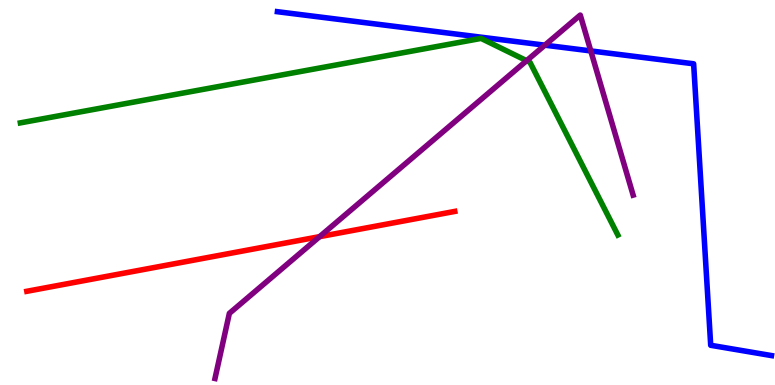[{'lines': ['blue', 'red'], 'intersections': []}, {'lines': ['green', 'red'], 'intersections': []}, {'lines': ['purple', 'red'], 'intersections': [{'x': 4.12, 'y': 3.85}]}, {'lines': ['blue', 'green'], 'intersections': []}, {'lines': ['blue', 'purple'], 'intersections': [{'x': 7.03, 'y': 8.83}, {'x': 7.62, 'y': 8.68}]}, {'lines': ['green', 'purple'], 'intersections': [{'x': 6.8, 'y': 8.42}]}]